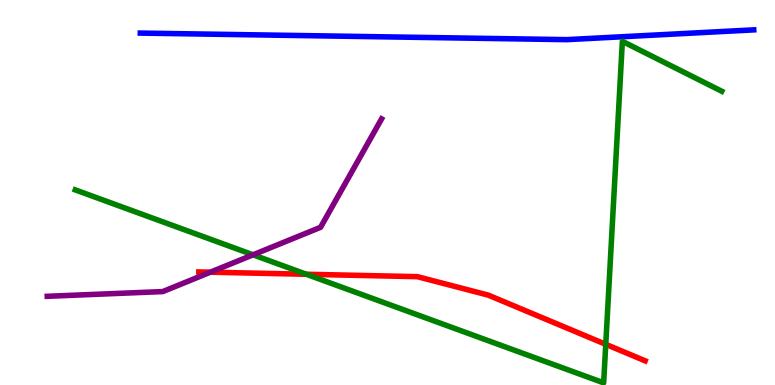[{'lines': ['blue', 'red'], 'intersections': []}, {'lines': ['green', 'red'], 'intersections': [{'x': 3.95, 'y': 2.88}, {'x': 7.82, 'y': 1.06}]}, {'lines': ['purple', 'red'], 'intersections': [{'x': 2.71, 'y': 2.93}]}, {'lines': ['blue', 'green'], 'intersections': []}, {'lines': ['blue', 'purple'], 'intersections': []}, {'lines': ['green', 'purple'], 'intersections': [{'x': 3.27, 'y': 3.38}]}]